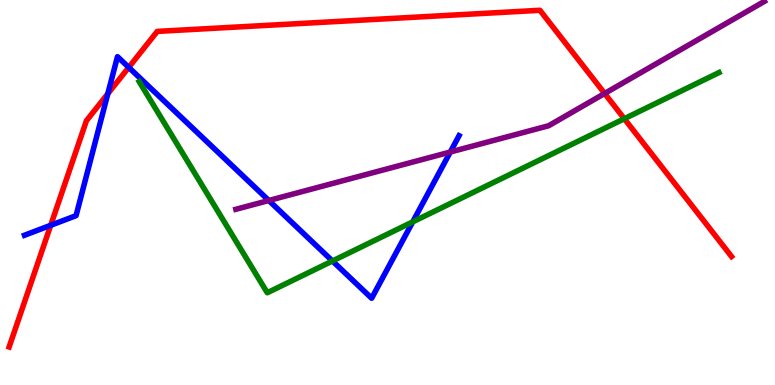[{'lines': ['blue', 'red'], 'intersections': [{'x': 0.654, 'y': 4.15}, {'x': 1.39, 'y': 7.57}, {'x': 1.66, 'y': 8.25}]}, {'lines': ['green', 'red'], 'intersections': [{'x': 8.06, 'y': 6.92}]}, {'lines': ['purple', 'red'], 'intersections': [{'x': 7.8, 'y': 7.57}]}, {'lines': ['blue', 'green'], 'intersections': [{'x': 4.29, 'y': 3.22}, {'x': 5.33, 'y': 4.24}]}, {'lines': ['blue', 'purple'], 'intersections': [{'x': 3.47, 'y': 4.79}, {'x': 5.81, 'y': 6.05}]}, {'lines': ['green', 'purple'], 'intersections': []}]